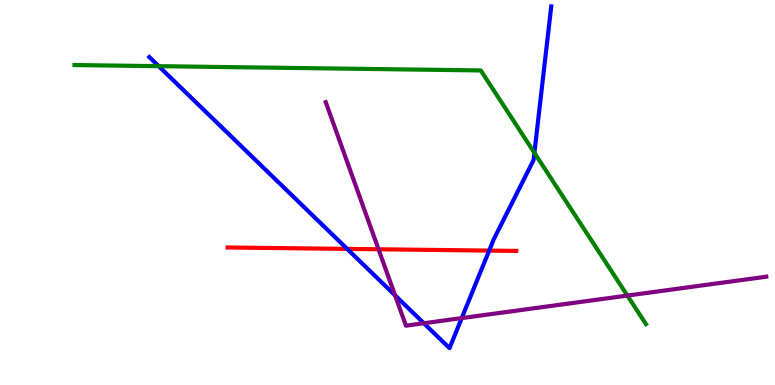[{'lines': ['blue', 'red'], 'intersections': [{'x': 4.48, 'y': 3.53}, {'x': 6.31, 'y': 3.49}]}, {'lines': ['green', 'red'], 'intersections': []}, {'lines': ['purple', 'red'], 'intersections': [{'x': 4.88, 'y': 3.53}]}, {'lines': ['blue', 'green'], 'intersections': [{'x': 2.05, 'y': 8.28}, {'x': 6.9, 'y': 6.03}]}, {'lines': ['blue', 'purple'], 'intersections': [{'x': 5.1, 'y': 2.33}, {'x': 5.47, 'y': 1.6}, {'x': 5.96, 'y': 1.74}]}, {'lines': ['green', 'purple'], 'intersections': [{'x': 8.1, 'y': 2.32}]}]